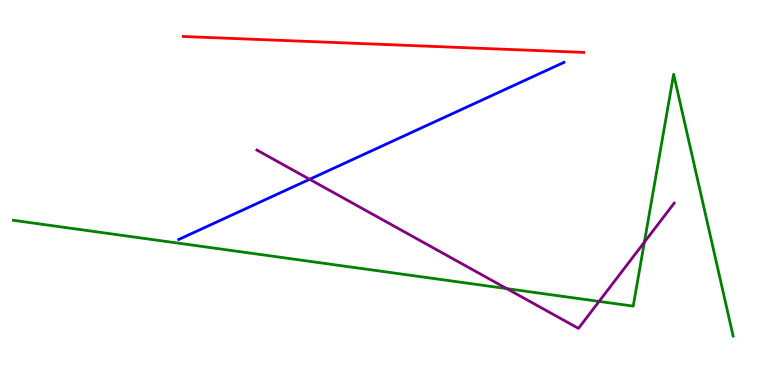[{'lines': ['blue', 'red'], 'intersections': []}, {'lines': ['green', 'red'], 'intersections': []}, {'lines': ['purple', 'red'], 'intersections': []}, {'lines': ['blue', 'green'], 'intersections': []}, {'lines': ['blue', 'purple'], 'intersections': [{'x': 4.0, 'y': 5.34}]}, {'lines': ['green', 'purple'], 'intersections': [{'x': 6.54, 'y': 2.5}, {'x': 7.73, 'y': 2.17}, {'x': 8.31, 'y': 3.71}]}]